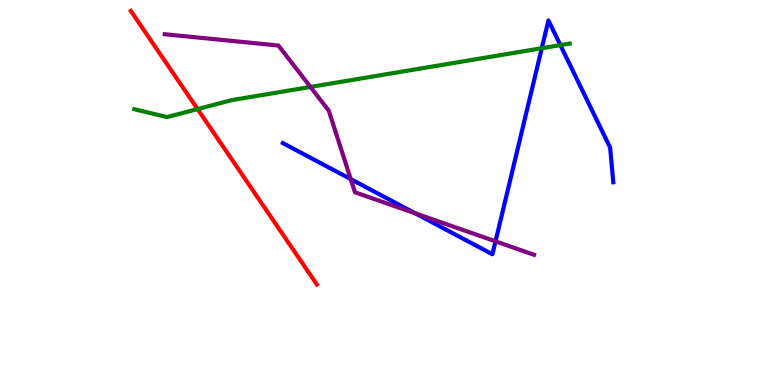[{'lines': ['blue', 'red'], 'intersections': []}, {'lines': ['green', 'red'], 'intersections': [{'x': 2.55, 'y': 7.17}]}, {'lines': ['purple', 'red'], 'intersections': []}, {'lines': ['blue', 'green'], 'intersections': [{'x': 6.99, 'y': 8.75}, {'x': 7.23, 'y': 8.83}]}, {'lines': ['blue', 'purple'], 'intersections': [{'x': 4.53, 'y': 5.35}, {'x': 5.36, 'y': 4.46}, {'x': 6.39, 'y': 3.73}]}, {'lines': ['green', 'purple'], 'intersections': [{'x': 4.01, 'y': 7.74}]}]